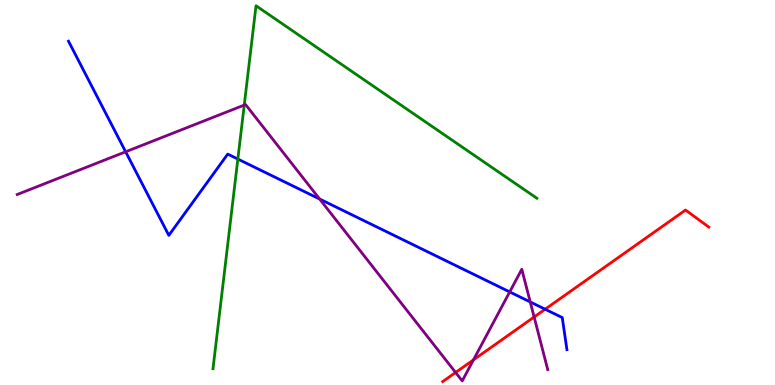[{'lines': ['blue', 'red'], 'intersections': [{'x': 7.03, 'y': 1.97}]}, {'lines': ['green', 'red'], 'intersections': []}, {'lines': ['purple', 'red'], 'intersections': [{'x': 5.88, 'y': 0.325}, {'x': 6.11, 'y': 0.653}, {'x': 6.89, 'y': 1.77}]}, {'lines': ['blue', 'green'], 'intersections': [{'x': 3.07, 'y': 5.87}]}, {'lines': ['blue', 'purple'], 'intersections': [{'x': 1.62, 'y': 6.06}, {'x': 4.12, 'y': 4.83}, {'x': 6.58, 'y': 2.42}, {'x': 6.84, 'y': 2.16}]}, {'lines': ['green', 'purple'], 'intersections': [{'x': 3.15, 'y': 7.27}]}]